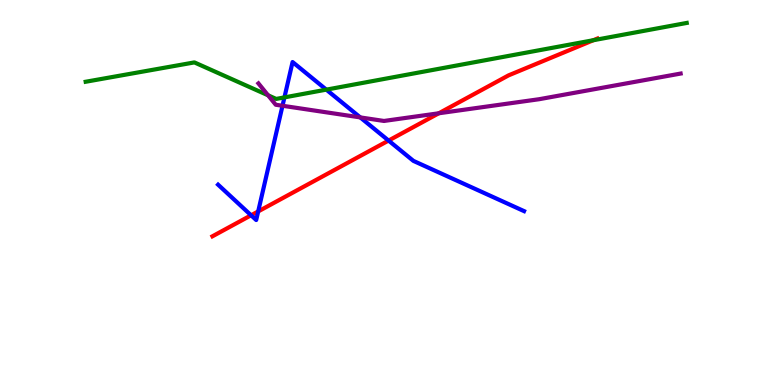[{'lines': ['blue', 'red'], 'intersections': [{'x': 3.24, 'y': 4.41}, {'x': 3.33, 'y': 4.51}, {'x': 5.01, 'y': 6.35}]}, {'lines': ['green', 'red'], 'intersections': [{'x': 7.66, 'y': 8.96}]}, {'lines': ['purple', 'red'], 'intersections': [{'x': 5.66, 'y': 7.06}]}, {'lines': ['blue', 'green'], 'intersections': [{'x': 3.67, 'y': 7.47}, {'x': 4.21, 'y': 7.67}]}, {'lines': ['blue', 'purple'], 'intersections': [{'x': 3.65, 'y': 7.25}, {'x': 4.65, 'y': 6.95}]}, {'lines': ['green', 'purple'], 'intersections': [{'x': 3.46, 'y': 7.52}]}]